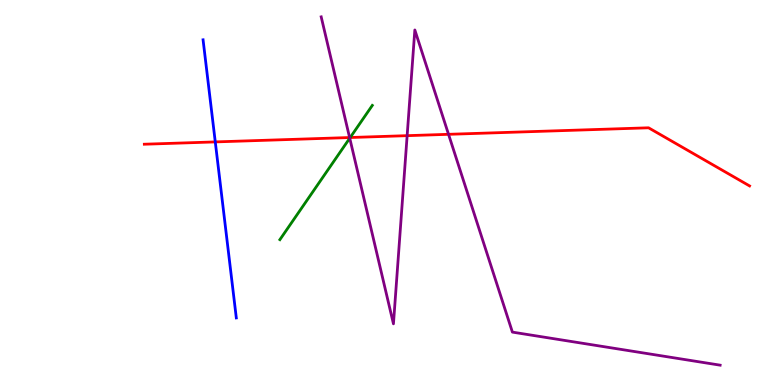[{'lines': ['blue', 'red'], 'intersections': [{'x': 2.78, 'y': 6.31}]}, {'lines': ['green', 'red'], 'intersections': [{'x': 4.52, 'y': 6.43}]}, {'lines': ['purple', 'red'], 'intersections': [{'x': 4.51, 'y': 6.43}, {'x': 5.25, 'y': 6.48}, {'x': 5.79, 'y': 6.51}]}, {'lines': ['blue', 'green'], 'intersections': []}, {'lines': ['blue', 'purple'], 'intersections': []}, {'lines': ['green', 'purple'], 'intersections': [{'x': 4.51, 'y': 6.41}]}]